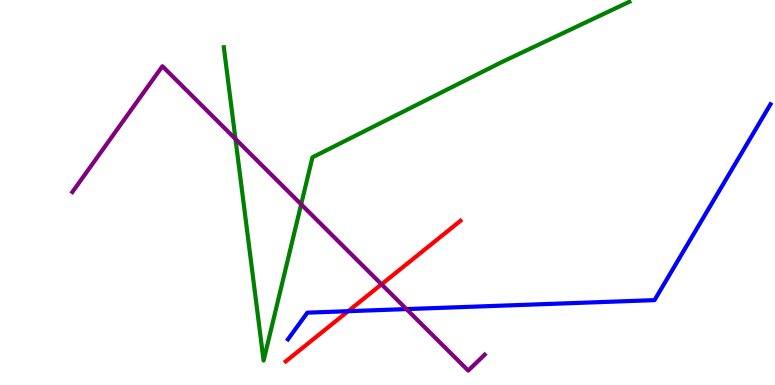[{'lines': ['blue', 'red'], 'intersections': [{'x': 4.49, 'y': 1.92}]}, {'lines': ['green', 'red'], 'intersections': []}, {'lines': ['purple', 'red'], 'intersections': [{'x': 4.92, 'y': 2.62}]}, {'lines': ['blue', 'green'], 'intersections': []}, {'lines': ['blue', 'purple'], 'intersections': [{'x': 5.24, 'y': 1.97}]}, {'lines': ['green', 'purple'], 'intersections': [{'x': 3.04, 'y': 6.39}, {'x': 3.89, 'y': 4.69}]}]